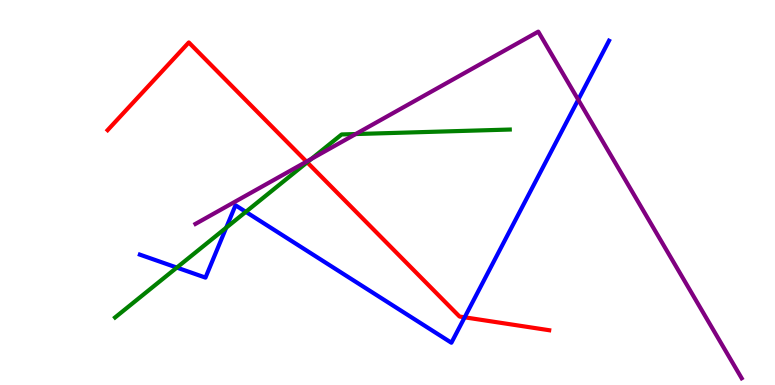[{'lines': ['blue', 'red'], 'intersections': [{'x': 6.0, 'y': 1.76}]}, {'lines': ['green', 'red'], 'intersections': [{'x': 3.96, 'y': 5.78}]}, {'lines': ['purple', 'red'], 'intersections': [{'x': 3.96, 'y': 5.8}]}, {'lines': ['blue', 'green'], 'intersections': [{'x': 2.28, 'y': 3.05}, {'x': 2.92, 'y': 4.09}, {'x': 3.17, 'y': 4.5}]}, {'lines': ['blue', 'purple'], 'intersections': [{'x': 7.46, 'y': 7.41}]}, {'lines': ['green', 'purple'], 'intersections': [{'x': 4.02, 'y': 5.87}, {'x': 4.59, 'y': 6.52}]}]